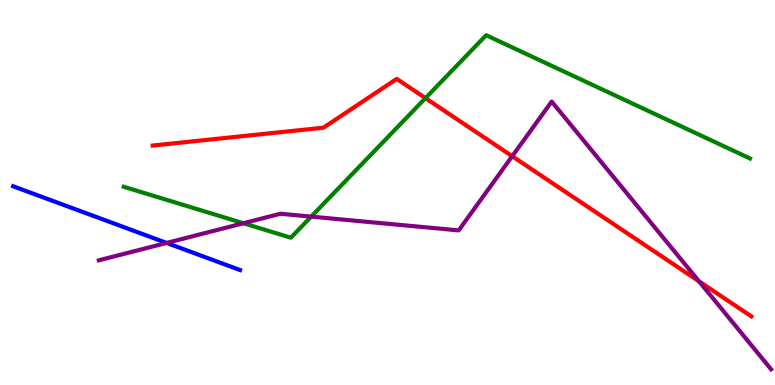[{'lines': ['blue', 'red'], 'intersections': []}, {'lines': ['green', 'red'], 'intersections': [{'x': 5.49, 'y': 7.45}]}, {'lines': ['purple', 'red'], 'intersections': [{'x': 6.61, 'y': 5.94}, {'x': 9.02, 'y': 2.69}]}, {'lines': ['blue', 'green'], 'intersections': []}, {'lines': ['blue', 'purple'], 'intersections': [{'x': 2.15, 'y': 3.69}]}, {'lines': ['green', 'purple'], 'intersections': [{'x': 3.14, 'y': 4.2}, {'x': 4.02, 'y': 4.37}]}]